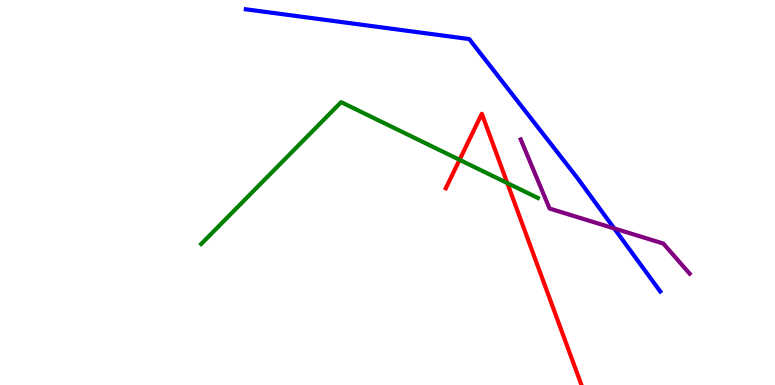[{'lines': ['blue', 'red'], 'intersections': []}, {'lines': ['green', 'red'], 'intersections': [{'x': 5.93, 'y': 5.85}, {'x': 6.55, 'y': 5.25}]}, {'lines': ['purple', 'red'], 'intersections': []}, {'lines': ['blue', 'green'], 'intersections': []}, {'lines': ['blue', 'purple'], 'intersections': [{'x': 7.93, 'y': 4.07}]}, {'lines': ['green', 'purple'], 'intersections': []}]